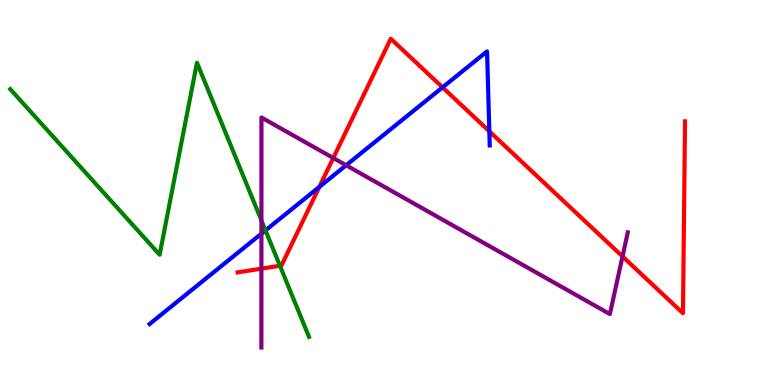[{'lines': ['blue', 'red'], 'intersections': [{'x': 4.12, 'y': 5.15}, {'x': 5.71, 'y': 7.73}, {'x': 6.31, 'y': 6.59}]}, {'lines': ['green', 'red'], 'intersections': [{'x': 3.61, 'y': 3.1}]}, {'lines': ['purple', 'red'], 'intersections': [{'x': 3.37, 'y': 3.02}, {'x': 4.3, 'y': 5.9}, {'x': 8.03, 'y': 3.34}]}, {'lines': ['blue', 'green'], 'intersections': [{'x': 3.43, 'y': 4.02}]}, {'lines': ['blue', 'purple'], 'intersections': [{'x': 3.37, 'y': 3.93}, {'x': 4.47, 'y': 5.71}]}, {'lines': ['green', 'purple'], 'intersections': [{'x': 3.37, 'y': 4.27}]}]